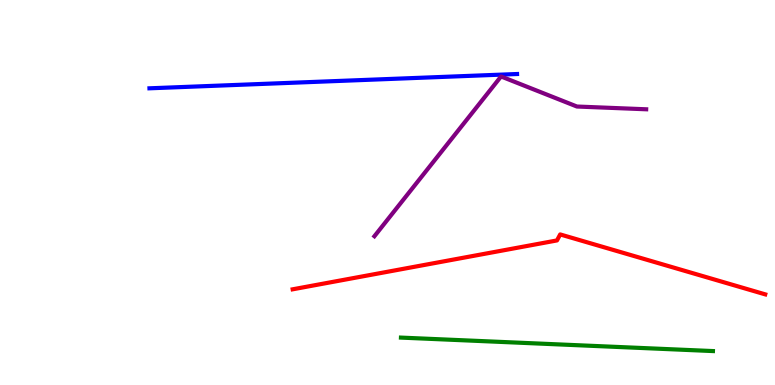[{'lines': ['blue', 'red'], 'intersections': []}, {'lines': ['green', 'red'], 'intersections': []}, {'lines': ['purple', 'red'], 'intersections': []}, {'lines': ['blue', 'green'], 'intersections': []}, {'lines': ['blue', 'purple'], 'intersections': []}, {'lines': ['green', 'purple'], 'intersections': []}]